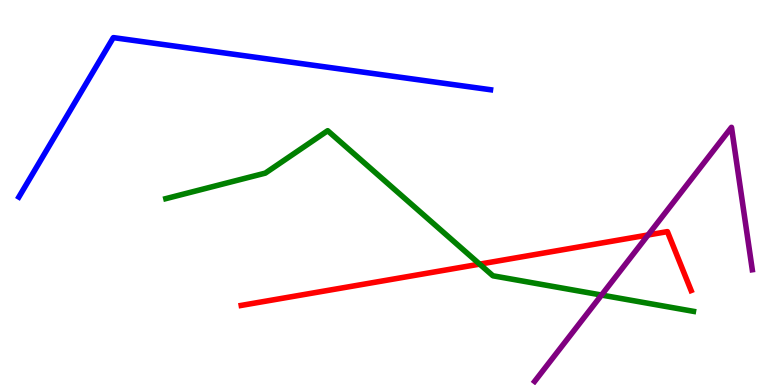[{'lines': ['blue', 'red'], 'intersections': []}, {'lines': ['green', 'red'], 'intersections': [{'x': 6.19, 'y': 3.14}]}, {'lines': ['purple', 'red'], 'intersections': [{'x': 8.36, 'y': 3.9}]}, {'lines': ['blue', 'green'], 'intersections': []}, {'lines': ['blue', 'purple'], 'intersections': []}, {'lines': ['green', 'purple'], 'intersections': [{'x': 7.76, 'y': 2.34}]}]